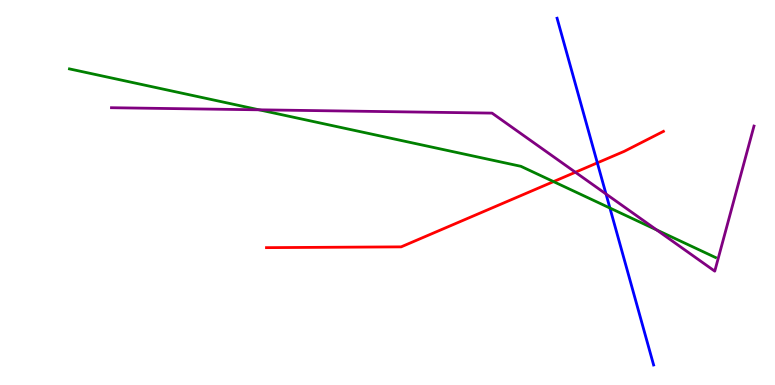[{'lines': ['blue', 'red'], 'intersections': [{'x': 7.71, 'y': 5.77}]}, {'lines': ['green', 'red'], 'intersections': [{'x': 7.14, 'y': 5.28}]}, {'lines': ['purple', 'red'], 'intersections': [{'x': 7.42, 'y': 5.53}]}, {'lines': ['blue', 'green'], 'intersections': [{'x': 7.87, 'y': 4.6}]}, {'lines': ['blue', 'purple'], 'intersections': [{'x': 7.82, 'y': 4.96}]}, {'lines': ['green', 'purple'], 'intersections': [{'x': 3.34, 'y': 7.15}, {'x': 8.47, 'y': 4.03}]}]